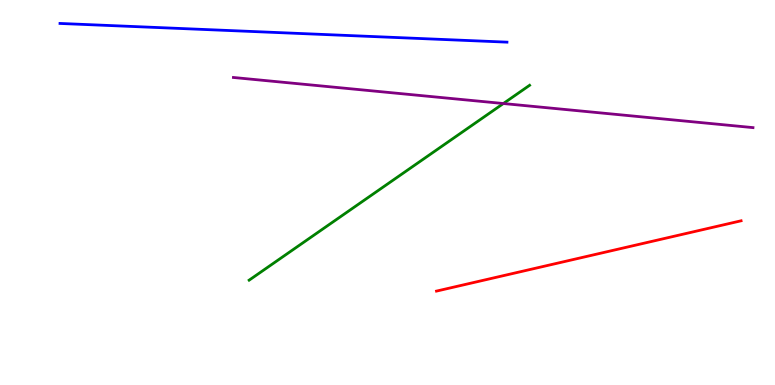[{'lines': ['blue', 'red'], 'intersections': []}, {'lines': ['green', 'red'], 'intersections': []}, {'lines': ['purple', 'red'], 'intersections': []}, {'lines': ['blue', 'green'], 'intersections': []}, {'lines': ['blue', 'purple'], 'intersections': []}, {'lines': ['green', 'purple'], 'intersections': [{'x': 6.5, 'y': 7.31}]}]